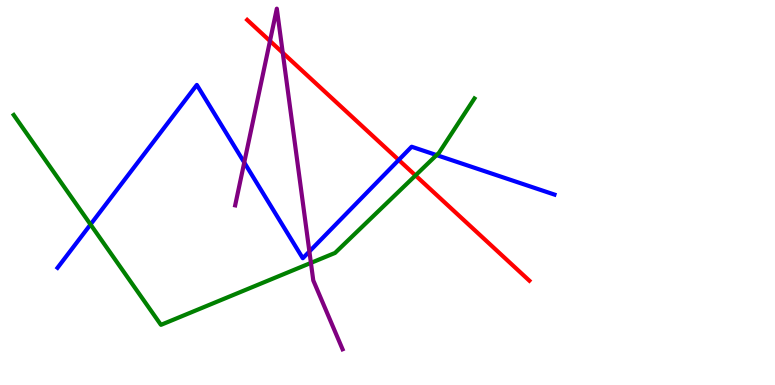[{'lines': ['blue', 'red'], 'intersections': [{'x': 5.14, 'y': 5.85}]}, {'lines': ['green', 'red'], 'intersections': [{'x': 5.36, 'y': 5.44}]}, {'lines': ['purple', 'red'], 'intersections': [{'x': 3.48, 'y': 8.94}, {'x': 3.65, 'y': 8.63}]}, {'lines': ['blue', 'green'], 'intersections': [{'x': 1.17, 'y': 4.17}, {'x': 5.63, 'y': 5.97}]}, {'lines': ['blue', 'purple'], 'intersections': [{'x': 3.15, 'y': 5.78}, {'x': 3.99, 'y': 3.47}]}, {'lines': ['green', 'purple'], 'intersections': [{'x': 4.01, 'y': 3.17}]}]